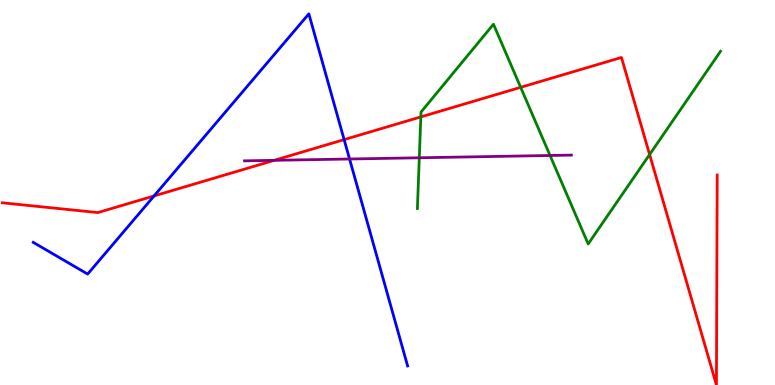[{'lines': ['blue', 'red'], 'intersections': [{'x': 1.99, 'y': 4.91}, {'x': 4.44, 'y': 6.37}]}, {'lines': ['green', 'red'], 'intersections': [{'x': 5.43, 'y': 6.96}, {'x': 6.72, 'y': 7.73}, {'x': 8.38, 'y': 5.99}]}, {'lines': ['purple', 'red'], 'intersections': [{'x': 3.54, 'y': 5.84}]}, {'lines': ['blue', 'green'], 'intersections': []}, {'lines': ['blue', 'purple'], 'intersections': [{'x': 4.51, 'y': 5.87}]}, {'lines': ['green', 'purple'], 'intersections': [{'x': 5.41, 'y': 5.9}, {'x': 7.1, 'y': 5.96}]}]